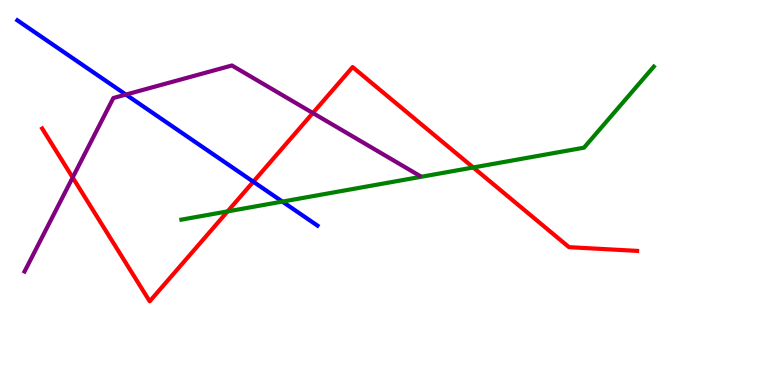[{'lines': ['blue', 'red'], 'intersections': [{'x': 3.27, 'y': 5.28}]}, {'lines': ['green', 'red'], 'intersections': [{'x': 2.94, 'y': 4.51}, {'x': 6.11, 'y': 5.65}]}, {'lines': ['purple', 'red'], 'intersections': [{'x': 0.938, 'y': 5.39}, {'x': 4.04, 'y': 7.06}]}, {'lines': ['blue', 'green'], 'intersections': [{'x': 3.64, 'y': 4.76}]}, {'lines': ['blue', 'purple'], 'intersections': [{'x': 1.62, 'y': 7.54}]}, {'lines': ['green', 'purple'], 'intersections': []}]